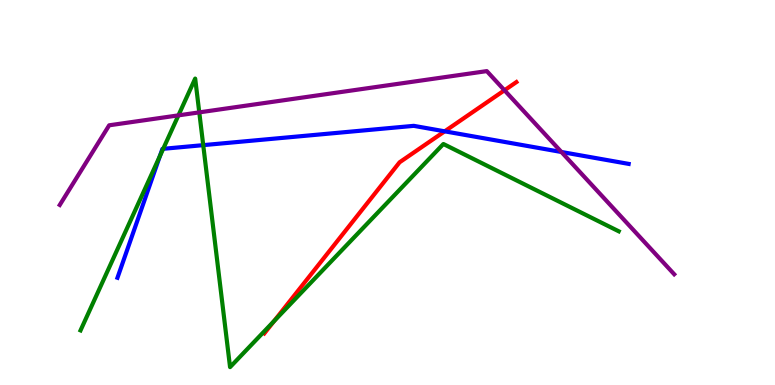[{'lines': ['blue', 'red'], 'intersections': [{'x': 5.74, 'y': 6.59}]}, {'lines': ['green', 'red'], 'intersections': [{'x': 3.54, 'y': 1.66}]}, {'lines': ['purple', 'red'], 'intersections': [{'x': 6.51, 'y': 7.66}]}, {'lines': ['blue', 'green'], 'intersections': [{'x': 2.06, 'y': 5.95}, {'x': 2.11, 'y': 6.13}, {'x': 2.62, 'y': 6.23}]}, {'lines': ['blue', 'purple'], 'intersections': [{'x': 7.24, 'y': 6.05}]}, {'lines': ['green', 'purple'], 'intersections': [{'x': 2.3, 'y': 7.0}, {'x': 2.57, 'y': 7.08}]}]